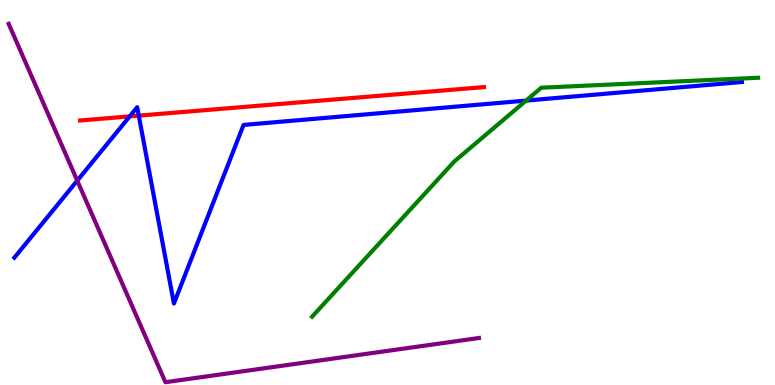[{'lines': ['blue', 'red'], 'intersections': [{'x': 1.67, 'y': 6.98}, {'x': 1.79, 'y': 7.0}]}, {'lines': ['green', 'red'], 'intersections': []}, {'lines': ['purple', 'red'], 'intersections': []}, {'lines': ['blue', 'green'], 'intersections': [{'x': 6.79, 'y': 7.39}]}, {'lines': ['blue', 'purple'], 'intersections': [{'x': 0.997, 'y': 5.31}]}, {'lines': ['green', 'purple'], 'intersections': []}]